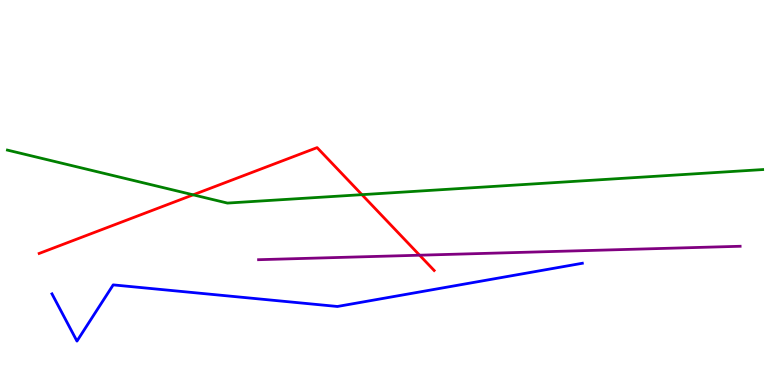[{'lines': ['blue', 'red'], 'intersections': []}, {'lines': ['green', 'red'], 'intersections': [{'x': 2.49, 'y': 4.94}, {'x': 4.67, 'y': 4.94}]}, {'lines': ['purple', 'red'], 'intersections': [{'x': 5.41, 'y': 3.37}]}, {'lines': ['blue', 'green'], 'intersections': []}, {'lines': ['blue', 'purple'], 'intersections': []}, {'lines': ['green', 'purple'], 'intersections': []}]